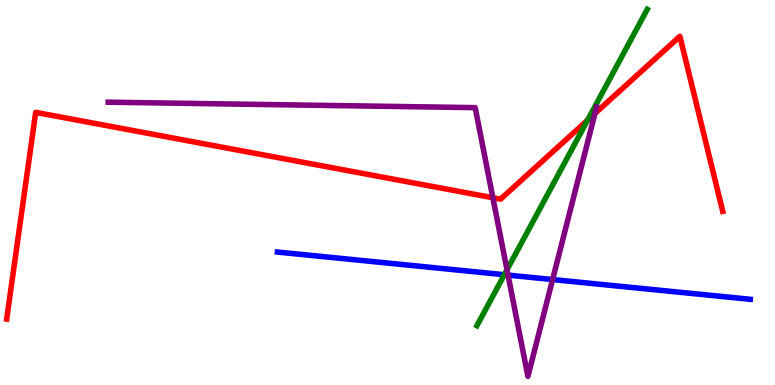[{'lines': ['blue', 'red'], 'intersections': []}, {'lines': ['green', 'red'], 'intersections': [{'x': 7.58, 'y': 6.88}]}, {'lines': ['purple', 'red'], 'intersections': [{'x': 6.36, 'y': 4.86}, {'x': 7.68, 'y': 7.05}]}, {'lines': ['blue', 'green'], 'intersections': [{'x': 6.51, 'y': 2.86}]}, {'lines': ['blue', 'purple'], 'intersections': [{'x': 6.56, 'y': 2.85}, {'x': 7.13, 'y': 2.74}]}, {'lines': ['green', 'purple'], 'intersections': [{'x': 6.54, 'y': 2.99}]}]